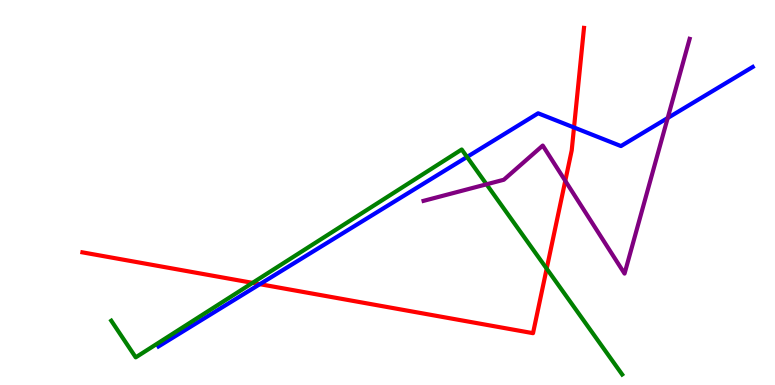[{'lines': ['blue', 'red'], 'intersections': [{'x': 3.35, 'y': 2.62}, {'x': 7.41, 'y': 6.69}]}, {'lines': ['green', 'red'], 'intersections': [{'x': 3.26, 'y': 2.65}, {'x': 7.05, 'y': 3.02}]}, {'lines': ['purple', 'red'], 'intersections': [{'x': 7.29, 'y': 5.3}]}, {'lines': ['blue', 'green'], 'intersections': [{'x': 6.03, 'y': 5.92}]}, {'lines': ['blue', 'purple'], 'intersections': [{'x': 8.62, 'y': 6.93}]}, {'lines': ['green', 'purple'], 'intersections': [{'x': 6.28, 'y': 5.21}]}]